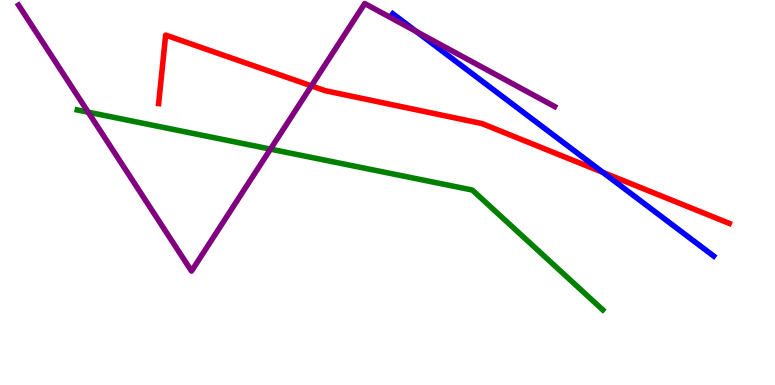[{'lines': ['blue', 'red'], 'intersections': [{'x': 7.78, 'y': 5.52}]}, {'lines': ['green', 'red'], 'intersections': []}, {'lines': ['purple', 'red'], 'intersections': [{'x': 4.02, 'y': 7.77}]}, {'lines': ['blue', 'green'], 'intersections': []}, {'lines': ['blue', 'purple'], 'intersections': [{'x': 5.37, 'y': 9.18}]}, {'lines': ['green', 'purple'], 'intersections': [{'x': 1.14, 'y': 7.09}, {'x': 3.49, 'y': 6.13}]}]